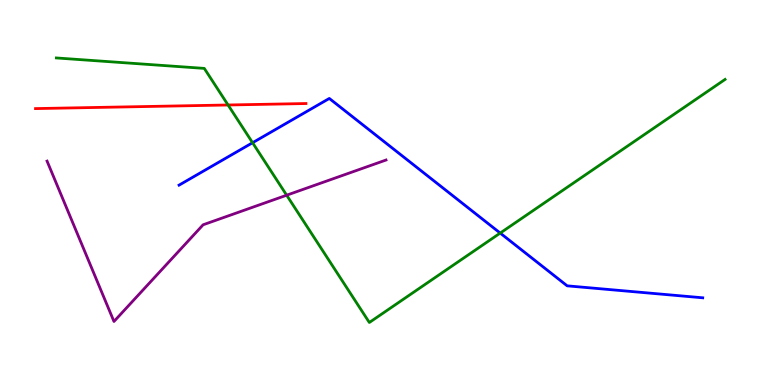[{'lines': ['blue', 'red'], 'intersections': []}, {'lines': ['green', 'red'], 'intersections': [{'x': 2.94, 'y': 7.27}]}, {'lines': ['purple', 'red'], 'intersections': []}, {'lines': ['blue', 'green'], 'intersections': [{'x': 3.26, 'y': 6.29}, {'x': 6.45, 'y': 3.95}]}, {'lines': ['blue', 'purple'], 'intersections': []}, {'lines': ['green', 'purple'], 'intersections': [{'x': 3.7, 'y': 4.93}]}]